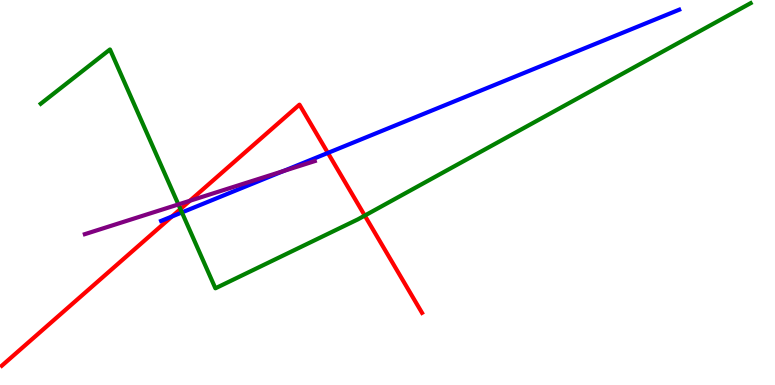[{'lines': ['blue', 'red'], 'intersections': [{'x': 2.22, 'y': 4.38}, {'x': 4.23, 'y': 6.03}]}, {'lines': ['green', 'red'], 'intersections': [{'x': 2.33, 'y': 4.57}, {'x': 4.71, 'y': 4.4}]}, {'lines': ['purple', 'red'], 'intersections': [{'x': 2.45, 'y': 4.78}]}, {'lines': ['blue', 'green'], 'intersections': [{'x': 2.35, 'y': 4.48}]}, {'lines': ['blue', 'purple'], 'intersections': [{'x': 3.66, 'y': 5.56}]}, {'lines': ['green', 'purple'], 'intersections': [{'x': 2.3, 'y': 4.69}]}]